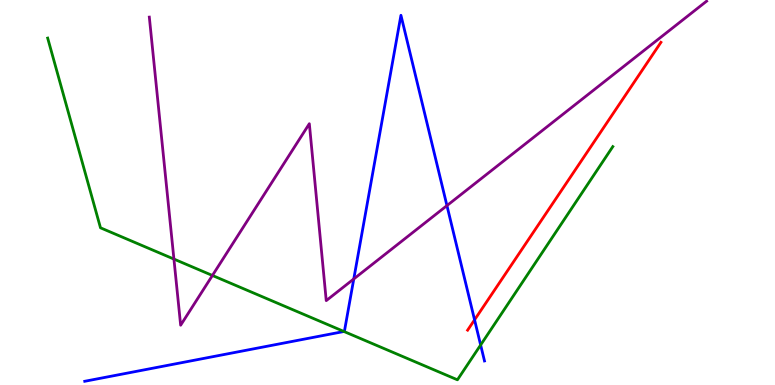[{'lines': ['blue', 'red'], 'intersections': [{'x': 6.12, 'y': 1.69}]}, {'lines': ['green', 'red'], 'intersections': []}, {'lines': ['purple', 'red'], 'intersections': []}, {'lines': ['blue', 'green'], 'intersections': [{'x': 4.44, 'y': 1.39}, {'x': 6.2, 'y': 1.04}]}, {'lines': ['blue', 'purple'], 'intersections': [{'x': 4.56, 'y': 2.75}, {'x': 5.77, 'y': 4.66}]}, {'lines': ['green', 'purple'], 'intersections': [{'x': 2.24, 'y': 3.27}, {'x': 2.74, 'y': 2.84}]}]